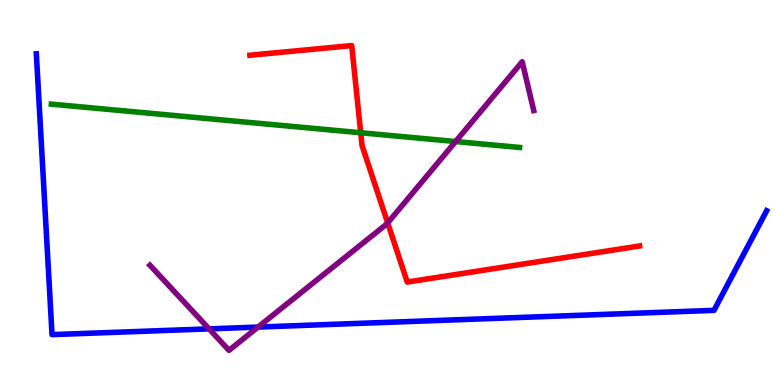[{'lines': ['blue', 'red'], 'intersections': []}, {'lines': ['green', 'red'], 'intersections': [{'x': 4.65, 'y': 6.55}]}, {'lines': ['purple', 'red'], 'intersections': [{'x': 5.0, 'y': 4.21}]}, {'lines': ['blue', 'green'], 'intersections': []}, {'lines': ['blue', 'purple'], 'intersections': [{'x': 2.7, 'y': 1.46}, {'x': 3.33, 'y': 1.5}]}, {'lines': ['green', 'purple'], 'intersections': [{'x': 5.88, 'y': 6.32}]}]